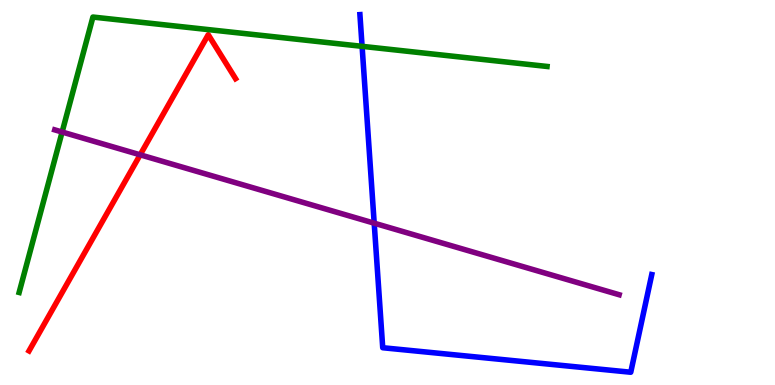[{'lines': ['blue', 'red'], 'intersections': []}, {'lines': ['green', 'red'], 'intersections': []}, {'lines': ['purple', 'red'], 'intersections': [{'x': 1.81, 'y': 5.98}]}, {'lines': ['blue', 'green'], 'intersections': [{'x': 4.67, 'y': 8.8}]}, {'lines': ['blue', 'purple'], 'intersections': [{'x': 4.83, 'y': 4.2}]}, {'lines': ['green', 'purple'], 'intersections': [{'x': 0.802, 'y': 6.57}]}]